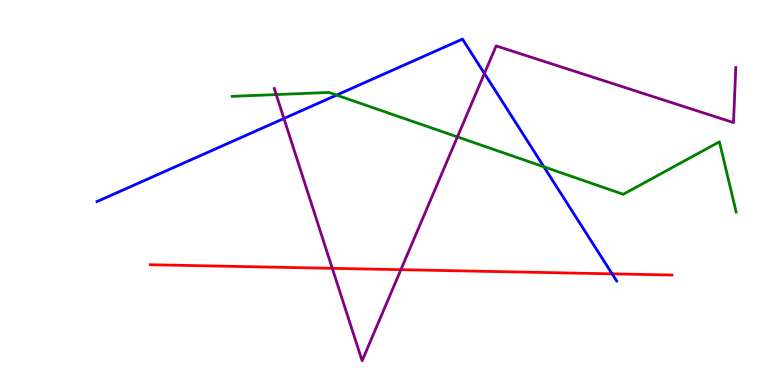[{'lines': ['blue', 'red'], 'intersections': [{'x': 7.9, 'y': 2.89}]}, {'lines': ['green', 'red'], 'intersections': []}, {'lines': ['purple', 'red'], 'intersections': [{'x': 4.29, 'y': 3.03}, {'x': 5.17, 'y': 3.0}]}, {'lines': ['blue', 'green'], 'intersections': [{'x': 4.34, 'y': 7.53}, {'x': 7.02, 'y': 5.67}]}, {'lines': ['blue', 'purple'], 'intersections': [{'x': 3.66, 'y': 6.92}, {'x': 6.25, 'y': 8.09}]}, {'lines': ['green', 'purple'], 'intersections': [{'x': 3.56, 'y': 7.54}, {'x': 5.9, 'y': 6.44}]}]